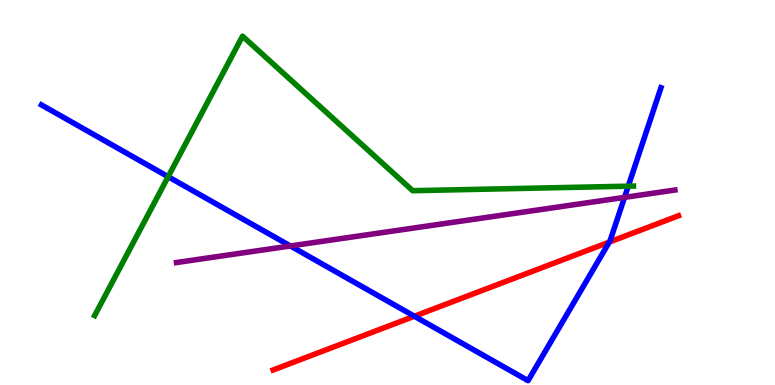[{'lines': ['blue', 'red'], 'intersections': [{'x': 5.35, 'y': 1.79}, {'x': 7.86, 'y': 3.71}]}, {'lines': ['green', 'red'], 'intersections': []}, {'lines': ['purple', 'red'], 'intersections': []}, {'lines': ['blue', 'green'], 'intersections': [{'x': 2.17, 'y': 5.41}, {'x': 8.11, 'y': 5.16}]}, {'lines': ['blue', 'purple'], 'intersections': [{'x': 3.75, 'y': 3.61}, {'x': 8.06, 'y': 4.87}]}, {'lines': ['green', 'purple'], 'intersections': []}]